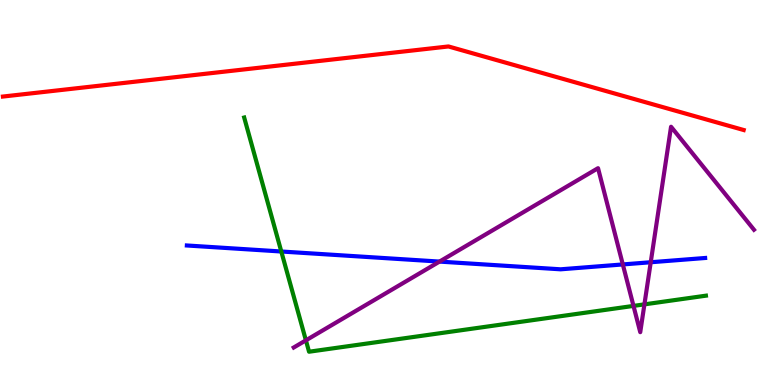[{'lines': ['blue', 'red'], 'intersections': []}, {'lines': ['green', 'red'], 'intersections': []}, {'lines': ['purple', 'red'], 'intersections': []}, {'lines': ['blue', 'green'], 'intersections': [{'x': 3.63, 'y': 3.47}]}, {'lines': ['blue', 'purple'], 'intersections': [{'x': 5.67, 'y': 3.21}, {'x': 8.04, 'y': 3.13}, {'x': 8.4, 'y': 3.19}]}, {'lines': ['green', 'purple'], 'intersections': [{'x': 3.95, 'y': 1.16}, {'x': 8.17, 'y': 2.05}, {'x': 8.32, 'y': 2.09}]}]